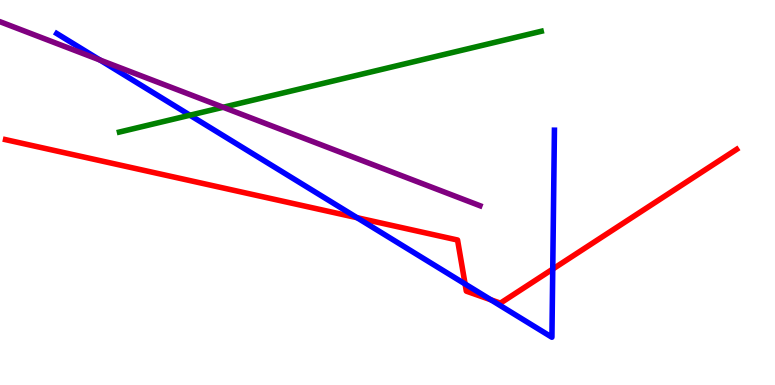[{'lines': ['blue', 'red'], 'intersections': [{'x': 4.61, 'y': 4.35}, {'x': 6.0, 'y': 2.62}, {'x': 6.33, 'y': 2.21}, {'x': 7.13, 'y': 3.01}]}, {'lines': ['green', 'red'], 'intersections': []}, {'lines': ['purple', 'red'], 'intersections': []}, {'lines': ['blue', 'green'], 'intersections': [{'x': 2.45, 'y': 7.01}]}, {'lines': ['blue', 'purple'], 'intersections': [{'x': 1.29, 'y': 8.44}]}, {'lines': ['green', 'purple'], 'intersections': [{'x': 2.88, 'y': 7.21}]}]